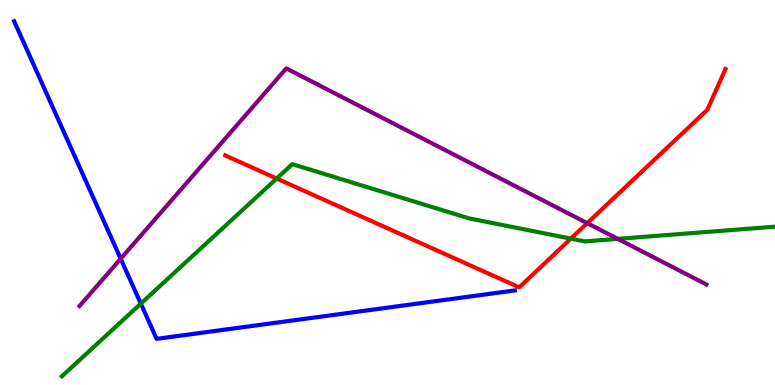[{'lines': ['blue', 'red'], 'intersections': []}, {'lines': ['green', 'red'], 'intersections': [{'x': 3.57, 'y': 5.36}, {'x': 7.37, 'y': 3.8}]}, {'lines': ['purple', 'red'], 'intersections': [{'x': 7.58, 'y': 4.2}]}, {'lines': ['blue', 'green'], 'intersections': [{'x': 1.82, 'y': 2.11}]}, {'lines': ['blue', 'purple'], 'intersections': [{'x': 1.56, 'y': 3.28}]}, {'lines': ['green', 'purple'], 'intersections': [{'x': 7.97, 'y': 3.8}]}]